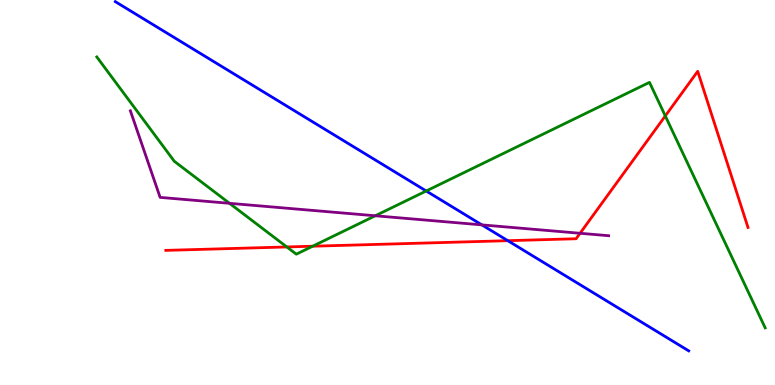[{'lines': ['blue', 'red'], 'intersections': [{'x': 6.55, 'y': 3.75}]}, {'lines': ['green', 'red'], 'intersections': [{'x': 3.7, 'y': 3.59}, {'x': 4.03, 'y': 3.6}, {'x': 8.58, 'y': 6.99}]}, {'lines': ['purple', 'red'], 'intersections': [{'x': 7.48, 'y': 3.94}]}, {'lines': ['blue', 'green'], 'intersections': [{'x': 5.5, 'y': 5.04}]}, {'lines': ['blue', 'purple'], 'intersections': [{'x': 6.22, 'y': 4.16}]}, {'lines': ['green', 'purple'], 'intersections': [{'x': 2.96, 'y': 4.72}, {'x': 4.84, 'y': 4.4}]}]